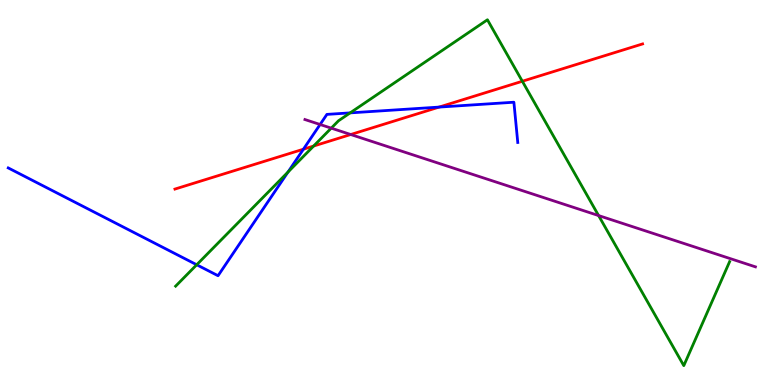[{'lines': ['blue', 'red'], 'intersections': [{'x': 3.92, 'y': 6.12}, {'x': 5.67, 'y': 7.22}]}, {'lines': ['green', 'red'], 'intersections': [{'x': 4.05, 'y': 6.21}, {'x': 6.74, 'y': 7.89}]}, {'lines': ['purple', 'red'], 'intersections': [{'x': 4.53, 'y': 6.51}]}, {'lines': ['blue', 'green'], 'intersections': [{'x': 2.54, 'y': 3.12}, {'x': 3.72, 'y': 5.53}, {'x': 4.52, 'y': 7.07}]}, {'lines': ['blue', 'purple'], 'intersections': [{'x': 4.13, 'y': 6.77}]}, {'lines': ['green', 'purple'], 'intersections': [{'x': 4.27, 'y': 6.67}, {'x': 7.72, 'y': 4.4}]}]